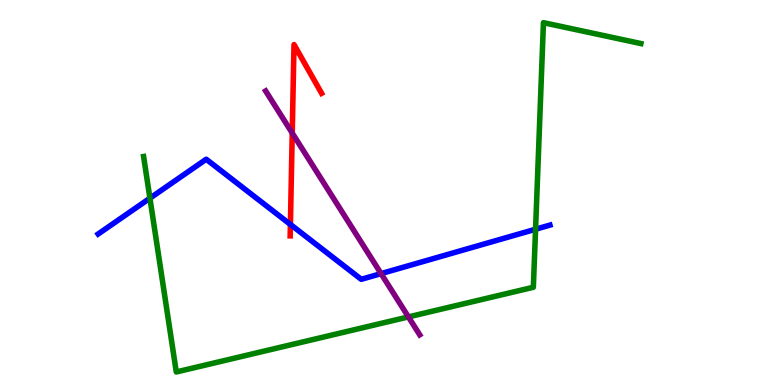[{'lines': ['blue', 'red'], 'intersections': [{'x': 3.75, 'y': 4.17}]}, {'lines': ['green', 'red'], 'intersections': []}, {'lines': ['purple', 'red'], 'intersections': [{'x': 3.77, 'y': 6.54}]}, {'lines': ['blue', 'green'], 'intersections': [{'x': 1.93, 'y': 4.85}, {'x': 6.91, 'y': 4.05}]}, {'lines': ['blue', 'purple'], 'intersections': [{'x': 4.92, 'y': 2.89}]}, {'lines': ['green', 'purple'], 'intersections': [{'x': 5.27, 'y': 1.77}]}]